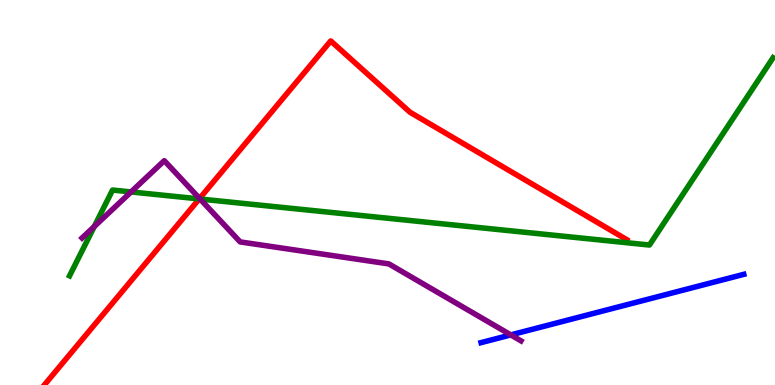[{'lines': ['blue', 'red'], 'intersections': []}, {'lines': ['green', 'red'], 'intersections': [{'x': 2.57, 'y': 4.83}]}, {'lines': ['purple', 'red'], 'intersections': [{'x': 2.58, 'y': 4.84}]}, {'lines': ['blue', 'green'], 'intersections': []}, {'lines': ['blue', 'purple'], 'intersections': [{'x': 6.59, 'y': 1.3}]}, {'lines': ['green', 'purple'], 'intersections': [{'x': 1.22, 'y': 4.12}, {'x': 1.69, 'y': 5.01}, {'x': 2.58, 'y': 4.83}]}]